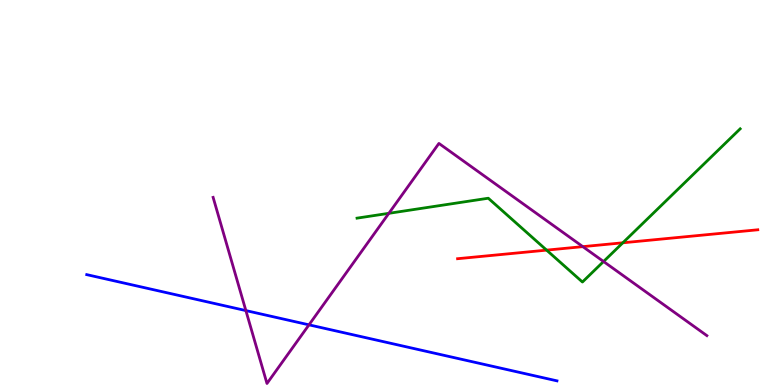[{'lines': ['blue', 'red'], 'intersections': []}, {'lines': ['green', 'red'], 'intersections': [{'x': 7.05, 'y': 3.5}, {'x': 8.04, 'y': 3.69}]}, {'lines': ['purple', 'red'], 'intersections': [{'x': 7.52, 'y': 3.59}]}, {'lines': ['blue', 'green'], 'intersections': []}, {'lines': ['blue', 'purple'], 'intersections': [{'x': 3.17, 'y': 1.93}, {'x': 3.99, 'y': 1.56}]}, {'lines': ['green', 'purple'], 'intersections': [{'x': 5.02, 'y': 4.46}, {'x': 7.79, 'y': 3.21}]}]